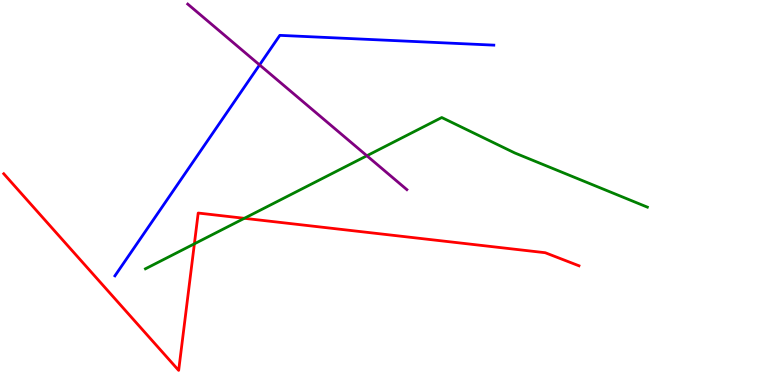[{'lines': ['blue', 'red'], 'intersections': []}, {'lines': ['green', 'red'], 'intersections': [{'x': 2.51, 'y': 3.67}, {'x': 3.15, 'y': 4.33}]}, {'lines': ['purple', 'red'], 'intersections': []}, {'lines': ['blue', 'green'], 'intersections': []}, {'lines': ['blue', 'purple'], 'intersections': [{'x': 3.35, 'y': 8.31}]}, {'lines': ['green', 'purple'], 'intersections': [{'x': 4.73, 'y': 5.95}]}]